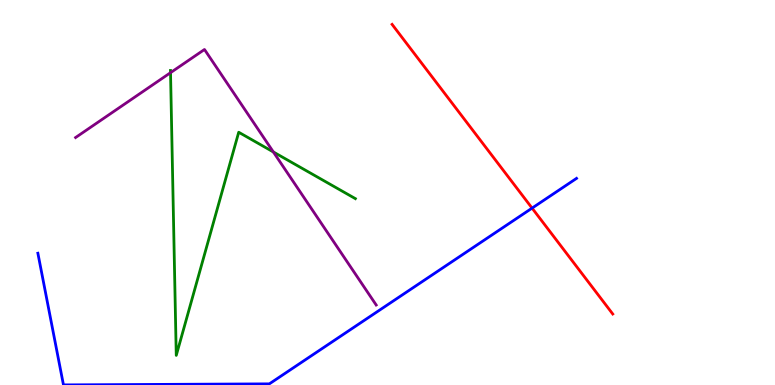[{'lines': ['blue', 'red'], 'intersections': [{'x': 6.87, 'y': 4.59}]}, {'lines': ['green', 'red'], 'intersections': []}, {'lines': ['purple', 'red'], 'intersections': []}, {'lines': ['blue', 'green'], 'intersections': []}, {'lines': ['blue', 'purple'], 'intersections': []}, {'lines': ['green', 'purple'], 'intersections': [{'x': 2.2, 'y': 8.11}, {'x': 3.53, 'y': 6.05}]}]